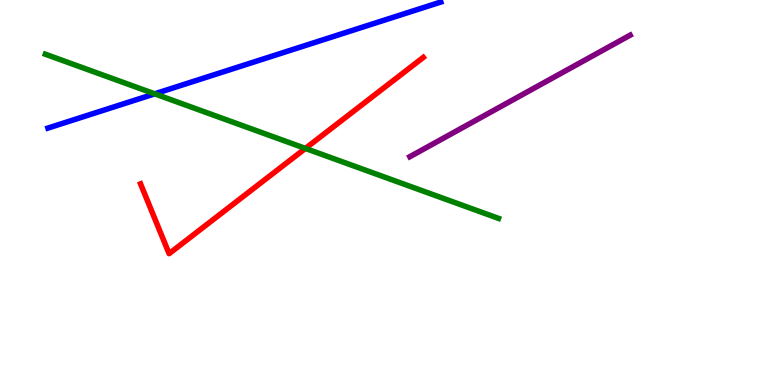[{'lines': ['blue', 'red'], 'intersections': []}, {'lines': ['green', 'red'], 'intersections': [{'x': 3.94, 'y': 6.14}]}, {'lines': ['purple', 'red'], 'intersections': []}, {'lines': ['blue', 'green'], 'intersections': [{'x': 2.0, 'y': 7.56}]}, {'lines': ['blue', 'purple'], 'intersections': []}, {'lines': ['green', 'purple'], 'intersections': []}]